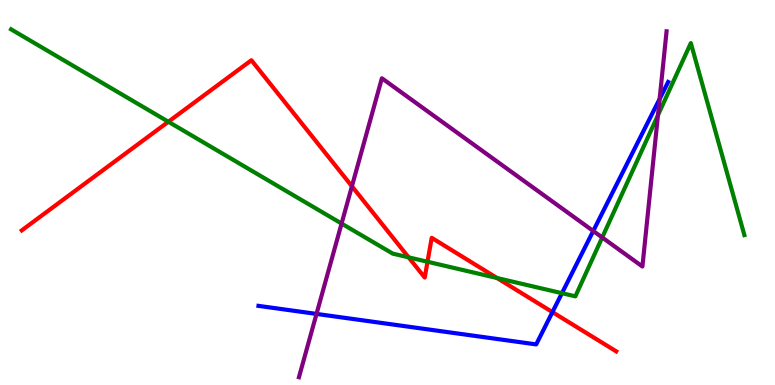[{'lines': ['blue', 'red'], 'intersections': [{'x': 7.13, 'y': 1.89}]}, {'lines': ['green', 'red'], 'intersections': [{'x': 2.17, 'y': 6.84}, {'x': 5.27, 'y': 3.32}, {'x': 5.52, 'y': 3.2}, {'x': 6.41, 'y': 2.78}]}, {'lines': ['purple', 'red'], 'intersections': [{'x': 4.54, 'y': 5.16}]}, {'lines': ['blue', 'green'], 'intersections': [{'x': 7.25, 'y': 2.38}]}, {'lines': ['blue', 'purple'], 'intersections': [{'x': 4.08, 'y': 1.85}, {'x': 7.65, 'y': 4.0}, {'x': 8.51, 'y': 7.43}]}, {'lines': ['green', 'purple'], 'intersections': [{'x': 4.41, 'y': 4.19}, {'x': 7.77, 'y': 3.83}, {'x': 8.49, 'y': 7.01}]}]